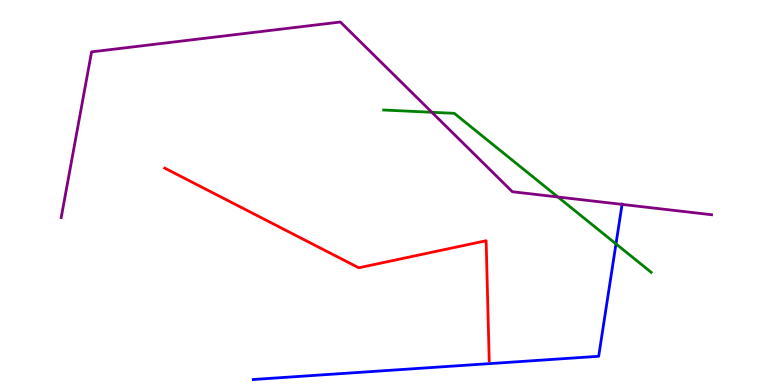[{'lines': ['blue', 'red'], 'intersections': []}, {'lines': ['green', 'red'], 'intersections': []}, {'lines': ['purple', 'red'], 'intersections': []}, {'lines': ['blue', 'green'], 'intersections': [{'x': 7.95, 'y': 3.67}]}, {'lines': ['blue', 'purple'], 'intersections': [{'x': 8.03, 'y': 4.69}]}, {'lines': ['green', 'purple'], 'intersections': [{'x': 5.57, 'y': 7.08}, {'x': 7.2, 'y': 4.88}]}]